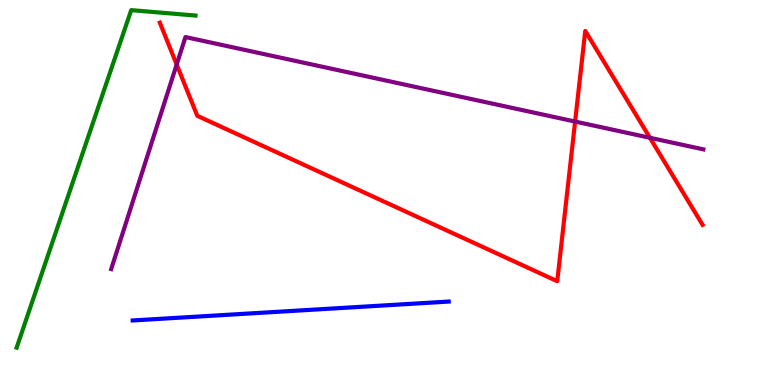[{'lines': ['blue', 'red'], 'intersections': []}, {'lines': ['green', 'red'], 'intersections': []}, {'lines': ['purple', 'red'], 'intersections': [{'x': 2.28, 'y': 8.32}, {'x': 7.42, 'y': 6.84}, {'x': 8.39, 'y': 6.42}]}, {'lines': ['blue', 'green'], 'intersections': []}, {'lines': ['blue', 'purple'], 'intersections': []}, {'lines': ['green', 'purple'], 'intersections': []}]